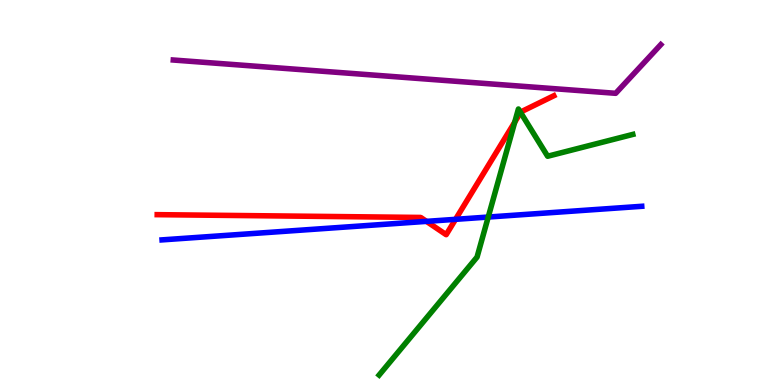[{'lines': ['blue', 'red'], 'intersections': [{'x': 5.5, 'y': 4.25}, {'x': 5.88, 'y': 4.3}]}, {'lines': ['green', 'red'], 'intersections': [{'x': 6.64, 'y': 6.83}, {'x': 6.72, 'y': 7.08}]}, {'lines': ['purple', 'red'], 'intersections': []}, {'lines': ['blue', 'green'], 'intersections': [{'x': 6.3, 'y': 4.36}]}, {'lines': ['blue', 'purple'], 'intersections': []}, {'lines': ['green', 'purple'], 'intersections': []}]